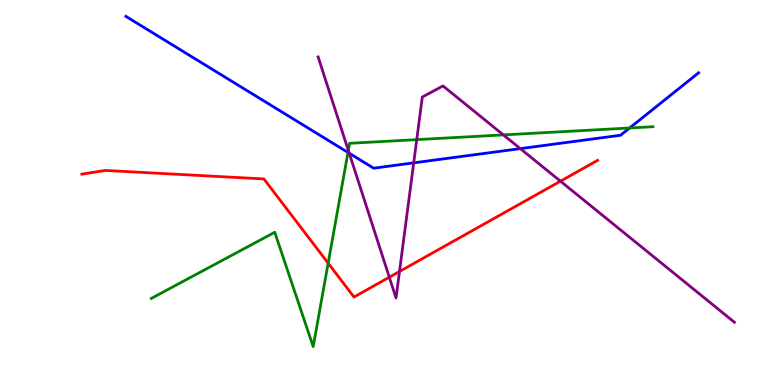[{'lines': ['blue', 'red'], 'intersections': []}, {'lines': ['green', 'red'], 'intersections': [{'x': 4.23, 'y': 3.16}]}, {'lines': ['purple', 'red'], 'intersections': [{'x': 5.02, 'y': 2.8}, {'x': 5.15, 'y': 2.95}, {'x': 7.23, 'y': 5.29}]}, {'lines': ['blue', 'green'], 'intersections': [{'x': 4.49, 'y': 6.04}, {'x': 8.12, 'y': 6.68}]}, {'lines': ['blue', 'purple'], 'intersections': [{'x': 4.51, 'y': 6.02}, {'x': 5.34, 'y': 5.77}, {'x': 6.71, 'y': 6.14}]}, {'lines': ['green', 'purple'], 'intersections': [{'x': 4.49, 'y': 6.09}, {'x': 5.38, 'y': 6.37}, {'x': 6.5, 'y': 6.5}]}]